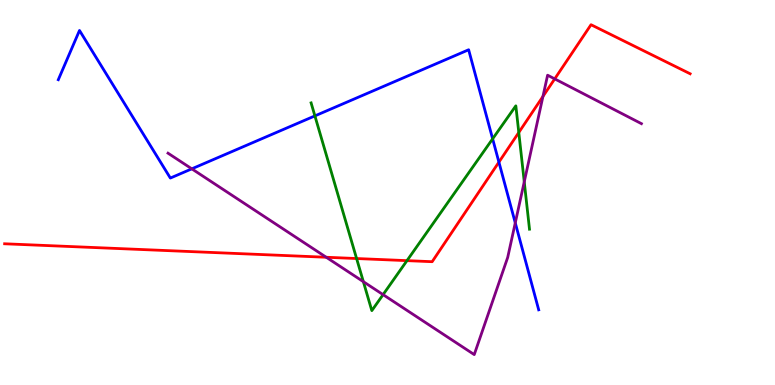[{'lines': ['blue', 'red'], 'intersections': [{'x': 6.44, 'y': 5.79}]}, {'lines': ['green', 'red'], 'intersections': [{'x': 4.6, 'y': 3.28}, {'x': 5.25, 'y': 3.23}, {'x': 6.69, 'y': 6.56}]}, {'lines': ['purple', 'red'], 'intersections': [{'x': 4.21, 'y': 3.32}, {'x': 7.01, 'y': 7.5}, {'x': 7.16, 'y': 7.95}]}, {'lines': ['blue', 'green'], 'intersections': [{'x': 4.06, 'y': 6.99}, {'x': 6.36, 'y': 6.39}]}, {'lines': ['blue', 'purple'], 'intersections': [{'x': 2.47, 'y': 5.61}, {'x': 6.65, 'y': 4.21}]}, {'lines': ['green', 'purple'], 'intersections': [{'x': 4.69, 'y': 2.68}, {'x': 4.94, 'y': 2.35}, {'x': 6.76, 'y': 5.28}]}]